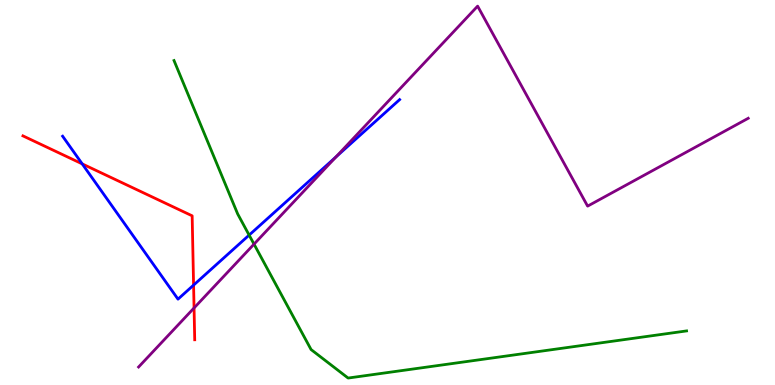[{'lines': ['blue', 'red'], 'intersections': [{'x': 1.06, 'y': 5.74}, {'x': 2.5, 'y': 2.59}]}, {'lines': ['green', 'red'], 'intersections': []}, {'lines': ['purple', 'red'], 'intersections': [{'x': 2.5, 'y': 2.0}]}, {'lines': ['blue', 'green'], 'intersections': [{'x': 3.21, 'y': 3.89}]}, {'lines': ['blue', 'purple'], 'intersections': [{'x': 4.33, 'y': 5.92}]}, {'lines': ['green', 'purple'], 'intersections': [{'x': 3.28, 'y': 3.66}]}]